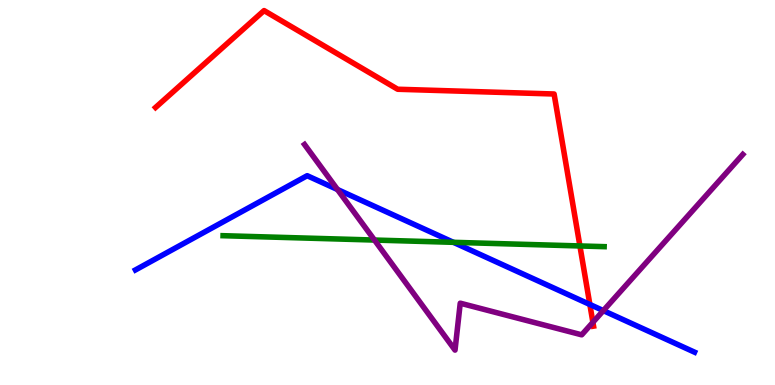[{'lines': ['blue', 'red'], 'intersections': [{'x': 7.61, 'y': 2.09}]}, {'lines': ['green', 'red'], 'intersections': [{'x': 7.48, 'y': 3.61}]}, {'lines': ['purple', 'red'], 'intersections': [{'x': 7.65, 'y': 1.63}]}, {'lines': ['blue', 'green'], 'intersections': [{'x': 5.85, 'y': 3.71}]}, {'lines': ['blue', 'purple'], 'intersections': [{'x': 4.35, 'y': 5.08}, {'x': 7.78, 'y': 1.93}]}, {'lines': ['green', 'purple'], 'intersections': [{'x': 4.83, 'y': 3.76}]}]